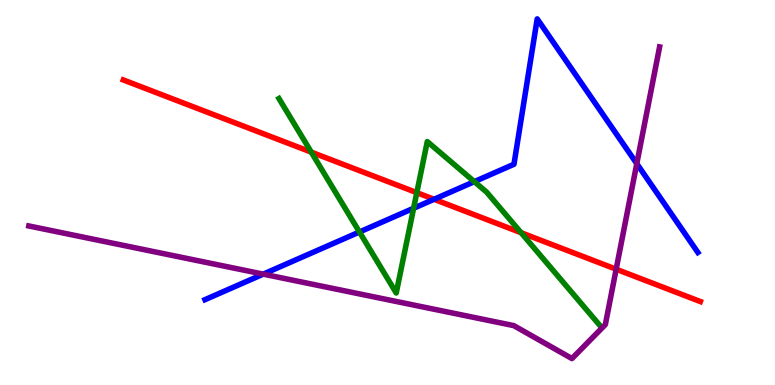[{'lines': ['blue', 'red'], 'intersections': [{'x': 5.6, 'y': 4.82}]}, {'lines': ['green', 'red'], 'intersections': [{'x': 4.02, 'y': 6.05}, {'x': 5.38, 'y': 5.0}, {'x': 6.72, 'y': 3.96}]}, {'lines': ['purple', 'red'], 'intersections': [{'x': 7.95, 'y': 3.01}]}, {'lines': ['blue', 'green'], 'intersections': [{'x': 4.64, 'y': 3.97}, {'x': 5.34, 'y': 4.59}, {'x': 6.12, 'y': 5.28}]}, {'lines': ['blue', 'purple'], 'intersections': [{'x': 3.4, 'y': 2.88}, {'x': 8.22, 'y': 5.75}]}, {'lines': ['green', 'purple'], 'intersections': []}]